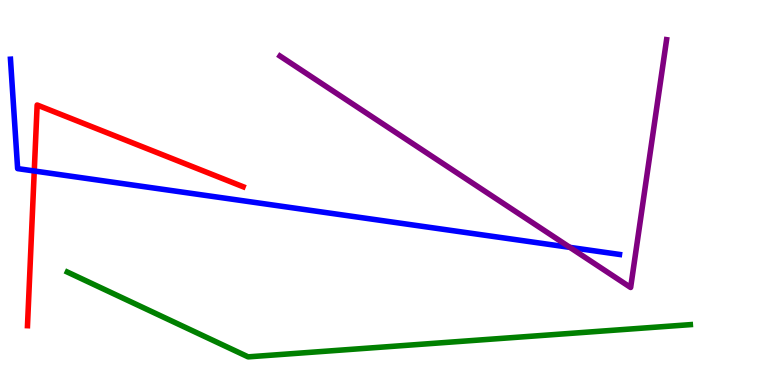[{'lines': ['blue', 'red'], 'intersections': [{'x': 0.442, 'y': 5.56}]}, {'lines': ['green', 'red'], 'intersections': []}, {'lines': ['purple', 'red'], 'intersections': []}, {'lines': ['blue', 'green'], 'intersections': []}, {'lines': ['blue', 'purple'], 'intersections': [{'x': 7.35, 'y': 3.57}]}, {'lines': ['green', 'purple'], 'intersections': []}]